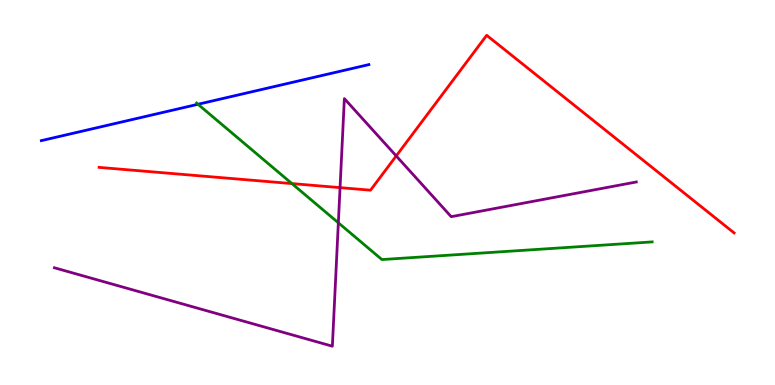[{'lines': ['blue', 'red'], 'intersections': []}, {'lines': ['green', 'red'], 'intersections': [{'x': 3.77, 'y': 5.23}]}, {'lines': ['purple', 'red'], 'intersections': [{'x': 4.39, 'y': 5.13}, {'x': 5.11, 'y': 5.95}]}, {'lines': ['blue', 'green'], 'intersections': [{'x': 2.55, 'y': 7.29}]}, {'lines': ['blue', 'purple'], 'intersections': []}, {'lines': ['green', 'purple'], 'intersections': [{'x': 4.37, 'y': 4.21}]}]